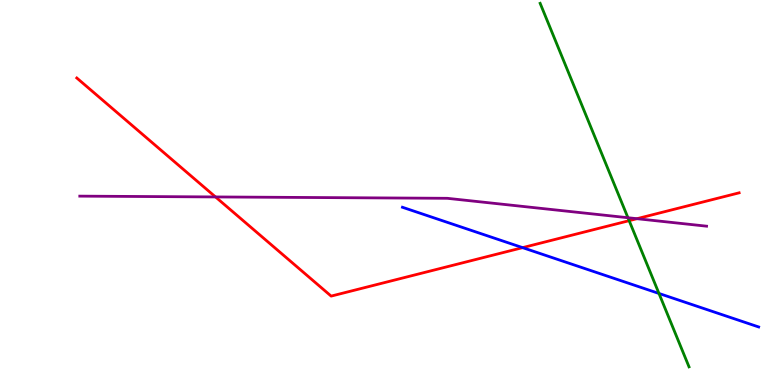[{'lines': ['blue', 'red'], 'intersections': [{'x': 6.74, 'y': 3.57}]}, {'lines': ['green', 'red'], 'intersections': [{'x': 8.12, 'y': 4.27}]}, {'lines': ['purple', 'red'], 'intersections': [{'x': 2.78, 'y': 4.88}, {'x': 8.22, 'y': 4.32}]}, {'lines': ['blue', 'green'], 'intersections': [{'x': 8.5, 'y': 2.38}]}, {'lines': ['blue', 'purple'], 'intersections': []}, {'lines': ['green', 'purple'], 'intersections': [{'x': 8.1, 'y': 4.34}]}]